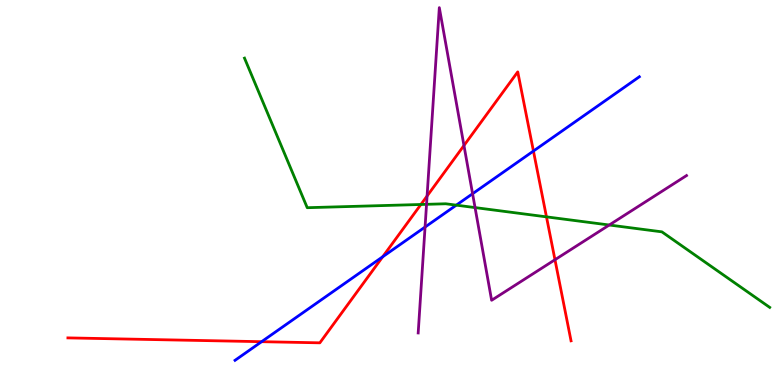[{'lines': ['blue', 'red'], 'intersections': [{'x': 3.38, 'y': 1.12}, {'x': 4.94, 'y': 3.33}, {'x': 6.88, 'y': 6.08}]}, {'lines': ['green', 'red'], 'intersections': [{'x': 5.43, 'y': 4.69}, {'x': 7.05, 'y': 4.37}]}, {'lines': ['purple', 'red'], 'intersections': [{'x': 5.51, 'y': 4.91}, {'x': 5.99, 'y': 6.22}, {'x': 7.16, 'y': 3.25}]}, {'lines': ['blue', 'green'], 'intersections': [{'x': 5.89, 'y': 4.67}]}, {'lines': ['blue', 'purple'], 'intersections': [{'x': 5.48, 'y': 4.1}, {'x': 6.1, 'y': 4.97}]}, {'lines': ['green', 'purple'], 'intersections': [{'x': 5.5, 'y': 4.69}, {'x': 6.13, 'y': 4.61}, {'x': 7.86, 'y': 4.16}]}]